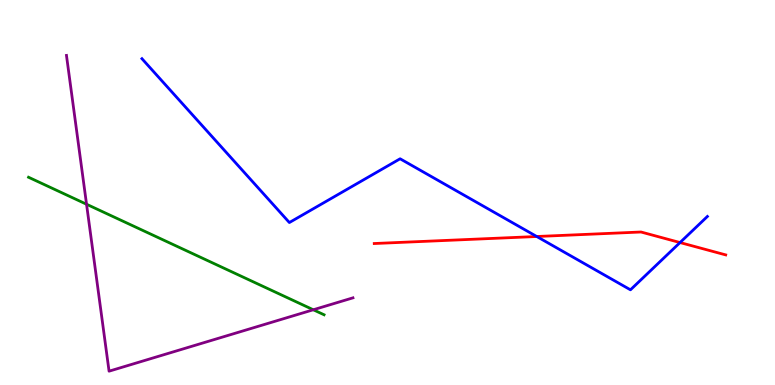[{'lines': ['blue', 'red'], 'intersections': [{'x': 6.93, 'y': 3.86}, {'x': 8.77, 'y': 3.7}]}, {'lines': ['green', 'red'], 'intersections': []}, {'lines': ['purple', 'red'], 'intersections': []}, {'lines': ['blue', 'green'], 'intersections': []}, {'lines': ['blue', 'purple'], 'intersections': []}, {'lines': ['green', 'purple'], 'intersections': [{'x': 1.12, 'y': 4.69}, {'x': 4.04, 'y': 1.95}]}]